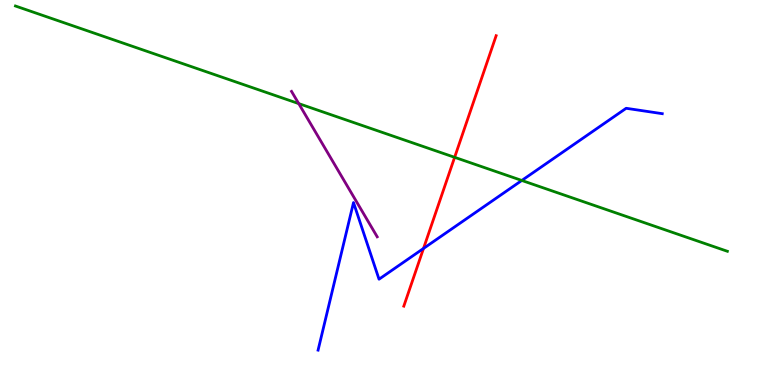[{'lines': ['blue', 'red'], 'intersections': [{'x': 5.46, 'y': 3.55}]}, {'lines': ['green', 'red'], 'intersections': [{'x': 5.87, 'y': 5.91}]}, {'lines': ['purple', 'red'], 'intersections': []}, {'lines': ['blue', 'green'], 'intersections': [{'x': 6.73, 'y': 5.31}]}, {'lines': ['blue', 'purple'], 'intersections': []}, {'lines': ['green', 'purple'], 'intersections': [{'x': 3.85, 'y': 7.31}]}]